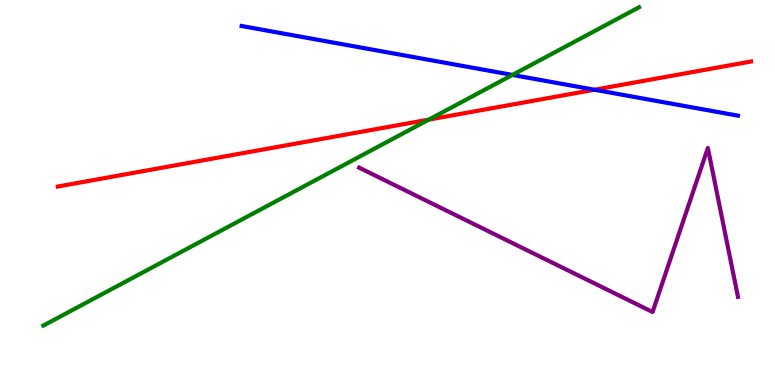[{'lines': ['blue', 'red'], 'intersections': [{'x': 7.67, 'y': 7.67}]}, {'lines': ['green', 'red'], 'intersections': [{'x': 5.53, 'y': 6.89}]}, {'lines': ['purple', 'red'], 'intersections': []}, {'lines': ['blue', 'green'], 'intersections': [{'x': 6.61, 'y': 8.05}]}, {'lines': ['blue', 'purple'], 'intersections': []}, {'lines': ['green', 'purple'], 'intersections': []}]